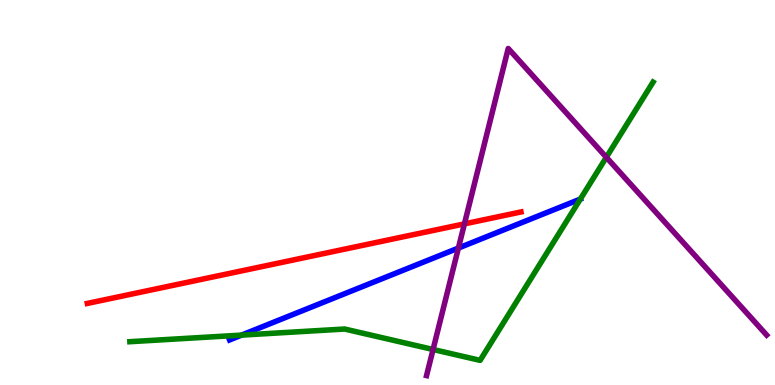[{'lines': ['blue', 'red'], 'intersections': []}, {'lines': ['green', 'red'], 'intersections': []}, {'lines': ['purple', 'red'], 'intersections': [{'x': 5.99, 'y': 4.18}]}, {'lines': ['blue', 'green'], 'intersections': [{'x': 3.12, 'y': 1.3}, {'x': 7.49, 'y': 4.83}]}, {'lines': ['blue', 'purple'], 'intersections': [{'x': 5.91, 'y': 3.56}]}, {'lines': ['green', 'purple'], 'intersections': [{'x': 5.59, 'y': 0.923}, {'x': 7.82, 'y': 5.91}]}]